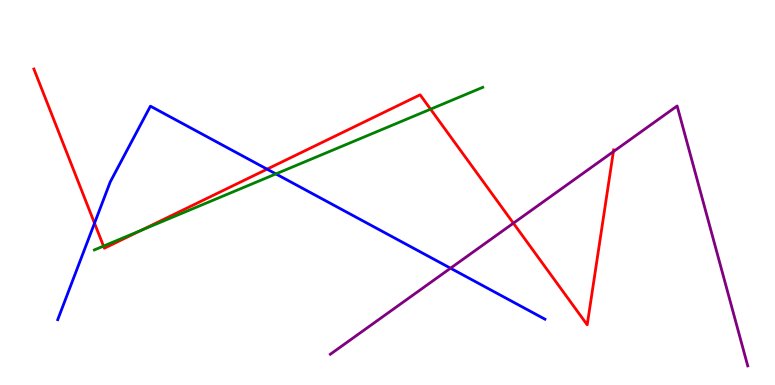[{'lines': ['blue', 'red'], 'intersections': [{'x': 1.22, 'y': 4.2}, {'x': 3.45, 'y': 5.61}]}, {'lines': ['green', 'red'], 'intersections': [{'x': 1.34, 'y': 3.61}, {'x': 1.82, 'y': 4.02}, {'x': 5.56, 'y': 7.16}]}, {'lines': ['purple', 'red'], 'intersections': [{'x': 6.62, 'y': 4.2}, {'x': 7.91, 'y': 6.06}]}, {'lines': ['blue', 'green'], 'intersections': [{'x': 3.56, 'y': 5.48}]}, {'lines': ['blue', 'purple'], 'intersections': [{'x': 5.81, 'y': 3.03}]}, {'lines': ['green', 'purple'], 'intersections': []}]